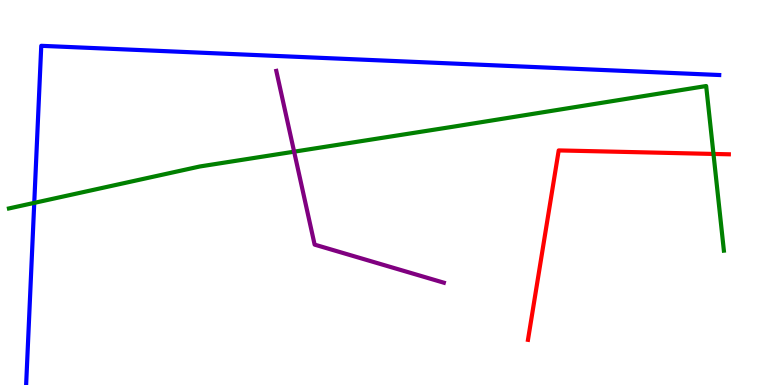[{'lines': ['blue', 'red'], 'intersections': []}, {'lines': ['green', 'red'], 'intersections': [{'x': 9.21, 'y': 6.0}]}, {'lines': ['purple', 'red'], 'intersections': []}, {'lines': ['blue', 'green'], 'intersections': [{'x': 0.442, 'y': 4.73}]}, {'lines': ['blue', 'purple'], 'intersections': []}, {'lines': ['green', 'purple'], 'intersections': [{'x': 3.8, 'y': 6.06}]}]